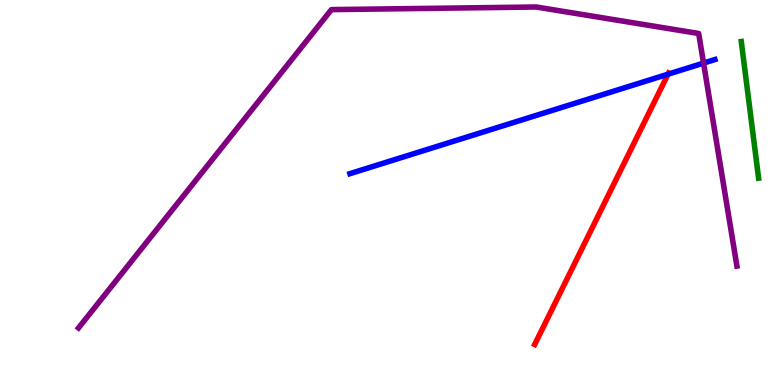[{'lines': ['blue', 'red'], 'intersections': [{'x': 8.62, 'y': 8.07}]}, {'lines': ['green', 'red'], 'intersections': []}, {'lines': ['purple', 'red'], 'intersections': []}, {'lines': ['blue', 'green'], 'intersections': []}, {'lines': ['blue', 'purple'], 'intersections': [{'x': 9.08, 'y': 8.36}]}, {'lines': ['green', 'purple'], 'intersections': []}]